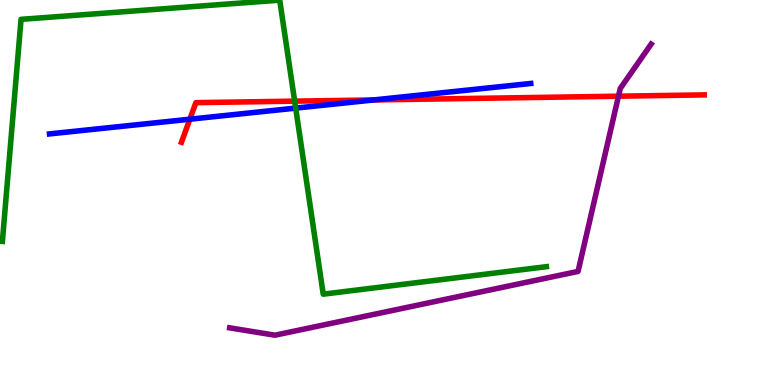[{'lines': ['blue', 'red'], 'intersections': [{'x': 2.45, 'y': 6.9}, {'x': 4.82, 'y': 7.4}]}, {'lines': ['green', 'red'], 'intersections': [{'x': 3.8, 'y': 7.37}]}, {'lines': ['purple', 'red'], 'intersections': [{'x': 7.98, 'y': 7.5}]}, {'lines': ['blue', 'green'], 'intersections': [{'x': 3.82, 'y': 7.19}]}, {'lines': ['blue', 'purple'], 'intersections': []}, {'lines': ['green', 'purple'], 'intersections': []}]